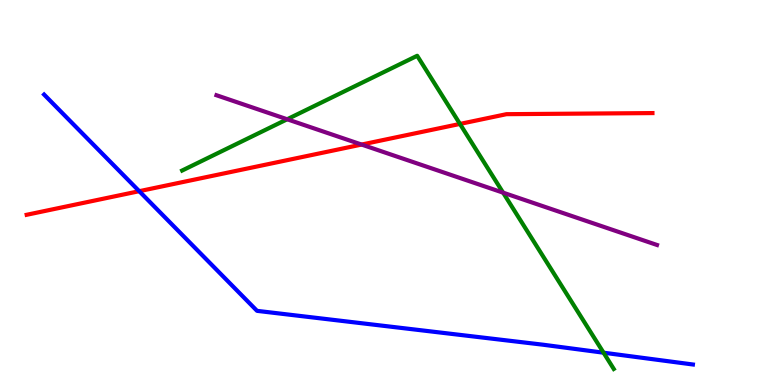[{'lines': ['blue', 'red'], 'intersections': [{'x': 1.8, 'y': 5.03}]}, {'lines': ['green', 'red'], 'intersections': [{'x': 5.93, 'y': 6.78}]}, {'lines': ['purple', 'red'], 'intersections': [{'x': 4.67, 'y': 6.25}]}, {'lines': ['blue', 'green'], 'intersections': [{'x': 7.79, 'y': 0.839}]}, {'lines': ['blue', 'purple'], 'intersections': []}, {'lines': ['green', 'purple'], 'intersections': [{'x': 3.71, 'y': 6.9}, {'x': 6.49, 'y': 5.0}]}]